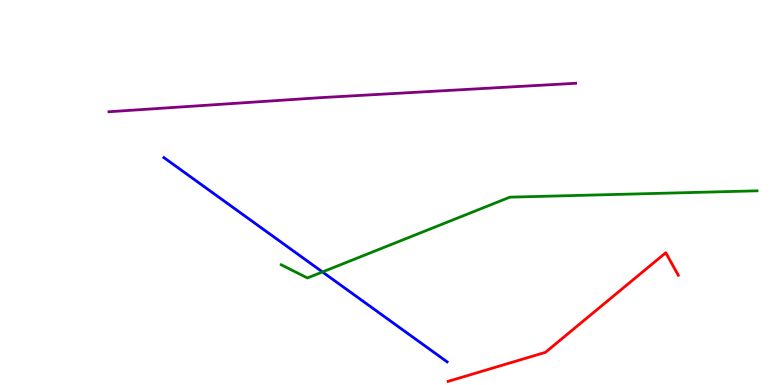[{'lines': ['blue', 'red'], 'intersections': []}, {'lines': ['green', 'red'], 'intersections': []}, {'lines': ['purple', 'red'], 'intersections': []}, {'lines': ['blue', 'green'], 'intersections': [{'x': 4.16, 'y': 2.94}]}, {'lines': ['blue', 'purple'], 'intersections': []}, {'lines': ['green', 'purple'], 'intersections': []}]